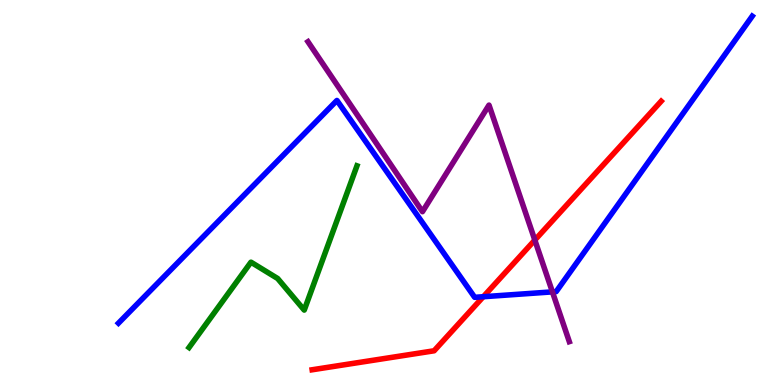[{'lines': ['blue', 'red'], 'intersections': [{'x': 6.24, 'y': 2.29}]}, {'lines': ['green', 'red'], 'intersections': []}, {'lines': ['purple', 'red'], 'intersections': [{'x': 6.9, 'y': 3.76}]}, {'lines': ['blue', 'green'], 'intersections': []}, {'lines': ['blue', 'purple'], 'intersections': [{'x': 7.13, 'y': 2.42}]}, {'lines': ['green', 'purple'], 'intersections': []}]